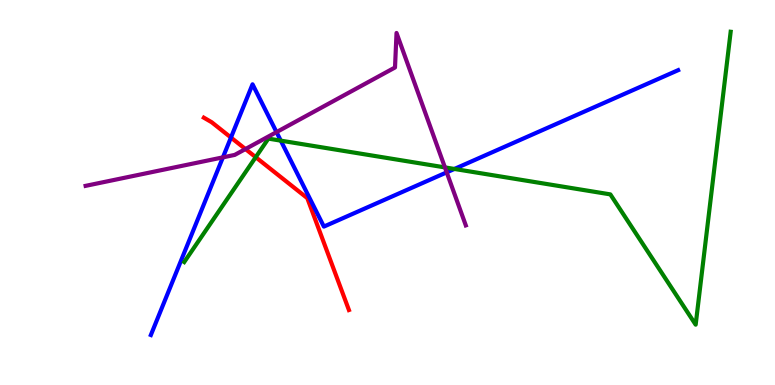[{'lines': ['blue', 'red'], 'intersections': [{'x': 2.98, 'y': 6.43}]}, {'lines': ['green', 'red'], 'intersections': [{'x': 3.3, 'y': 5.92}]}, {'lines': ['purple', 'red'], 'intersections': [{'x': 3.17, 'y': 6.13}]}, {'lines': ['blue', 'green'], 'intersections': [{'x': 3.62, 'y': 6.35}, {'x': 5.86, 'y': 5.61}]}, {'lines': ['blue', 'purple'], 'intersections': [{'x': 2.88, 'y': 5.91}, {'x': 3.57, 'y': 6.57}, {'x': 5.76, 'y': 5.52}]}, {'lines': ['green', 'purple'], 'intersections': [{'x': 5.74, 'y': 5.65}]}]